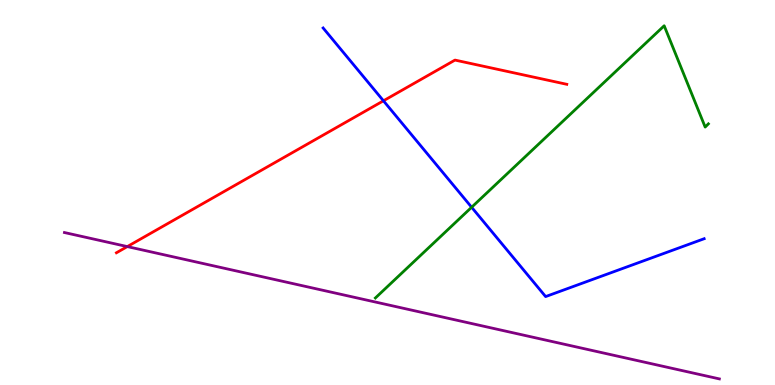[{'lines': ['blue', 'red'], 'intersections': [{'x': 4.95, 'y': 7.38}]}, {'lines': ['green', 'red'], 'intersections': []}, {'lines': ['purple', 'red'], 'intersections': [{'x': 1.64, 'y': 3.6}]}, {'lines': ['blue', 'green'], 'intersections': [{'x': 6.09, 'y': 4.62}]}, {'lines': ['blue', 'purple'], 'intersections': []}, {'lines': ['green', 'purple'], 'intersections': []}]